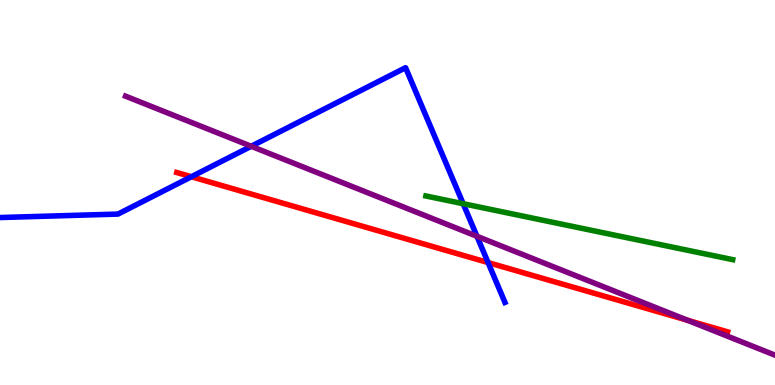[{'lines': ['blue', 'red'], 'intersections': [{'x': 2.47, 'y': 5.41}, {'x': 6.3, 'y': 3.18}]}, {'lines': ['green', 'red'], 'intersections': []}, {'lines': ['purple', 'red'], 'intersections': [{'x': 8.87, 'y': 1.68}]}, {'lines': ['blue', 'green'], 'intersections': [{'x': 5.98, 'y': 4.71}]}, {'lines': ['blue', 'purple'], 'intersections': [{'x': 3.24, 'y': 6.2}, {'x': 6.15, 'y': 3.86}]}, {'lines': ['green', 'purple'], 'intersections': []}]